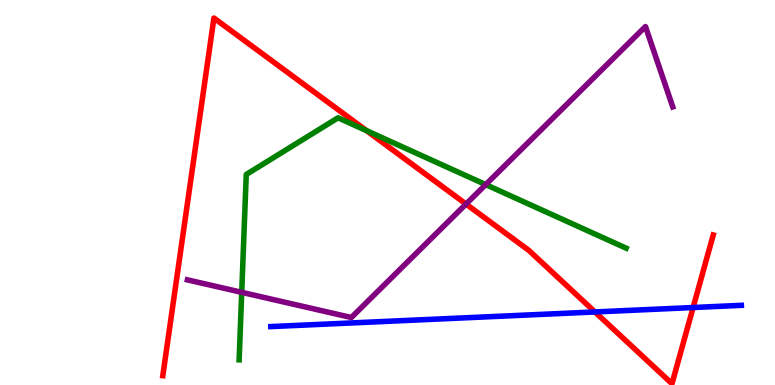[{'lines': ['blue', 'red'], 'intersections': [{'x': 7.68, 'y': 1.9}, {'x': 8.94, 'y': 2.01}]}, {'lines': ['green', 'red'], 'intersections': [{'x': 4.73, 'y': 6.61}]}, {'lines': ['purple', 'red'], 'intersections': [{'x': 6.01, 'y': 4.7}]}, {'lines': ['blue', 'green'], 'intersections': []}, {'lines': ['blue', 'purple'], 'intersections': []}, {'lines': ['green', 'purple'], 'intersections': [{'x': 3.12, 'y': 2.41}, {'x': 6.27, 'y': 5.21}]}]